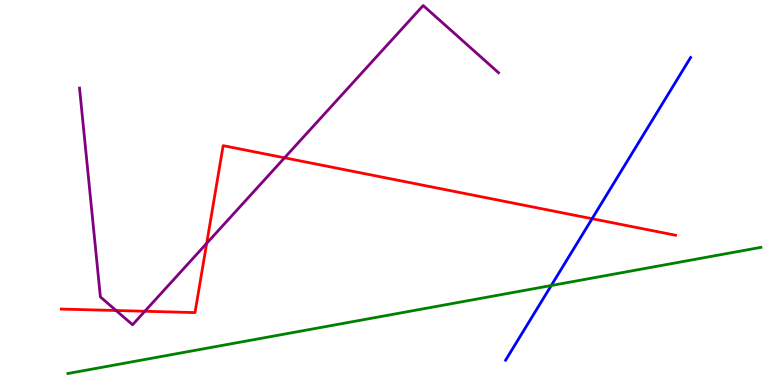[{'lines': ['blue', 'red'], 'intersections': [{'x': 7.64, 'y': 4.32}]}, {'lines': ['green', 'red'], 'intersections': []}, {'lines': ['purple', 'red'], 'intersections': [{'x': 1.5, 'y': 1.93}, {'x': 1.87, 'y': 1.92}, {'x': 2.67, 'y': 3.68}, {'x': 3.67, 'y': 5.9}]}, {'lines': ['blue', 'green'], 'intersections': [{'x': 7.11, 'y': 2.58}]}, {'lines': ['blue', 'purple'], 'intersections': []}, {'lines': ['green', 'purple'], 'intersections': []}]